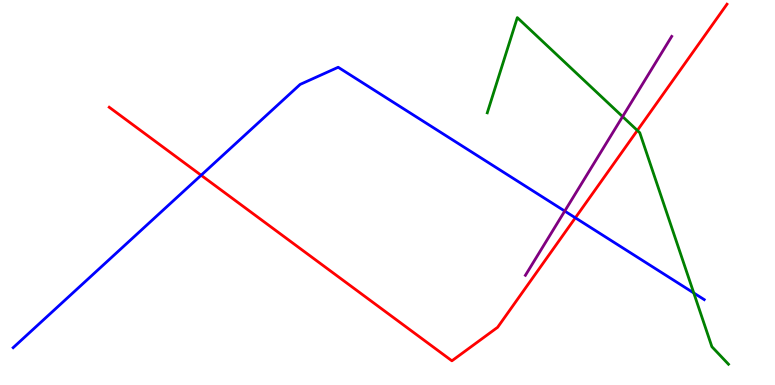[{'lines': ['blue', 'red'], 'intersections': [{'x': 2.6, 'y': 5.45}, {'x': 7.42, 'y': 4.34}]}, {'lines': ['green', 'red'], 'intersections': [{'x': 8.22, 'y': 6.61}]}, {'lines': ['purple', 'red'], 'intersections': []}, {'lines': ['blue', 'green'], 'intersections': [{'x': 8.95, 'y': 2.39}]}, {'lines': ['blue', 'purple'], 'intersections': [{'x': 7.29, 'y': 4.52}]}, {'lines': ['green', 'purple'], 'intersections': [{'x': 8.03, 'y': 6.97}]}]